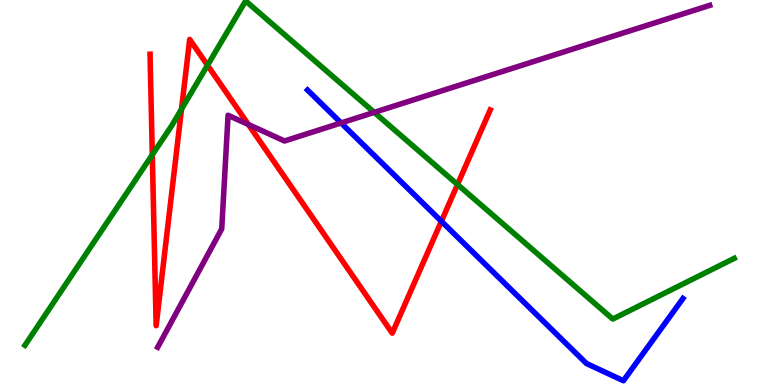[{'lines': ['blue', 'red'], 'intersections': [{'x': 5.7, 'y': 4.25}]}, {'lines': ['green', 'red'], 'intersections': [{'x': 1.97, 'y': 5.98}, {'x': 2.34, 'y': 7.17}, {'x': 2.68, 'y': 8.31}, {'x': 5.9, 'y': 5.21}]}, {'lines': ['purple', 'red'], 'intersections': [{'x': 3.2, 'y': 6.77}]}, {'lines': ['blue', 'green'], 'intersections': []}, {'lines': ['blue', 'purple'], 'intersections': [{'x': 4.4, 'y': 6.81}]}, {'lines': ['green', 'purple'], 'intersections': [{'x': 4.83, 'y': 7.08}]}]